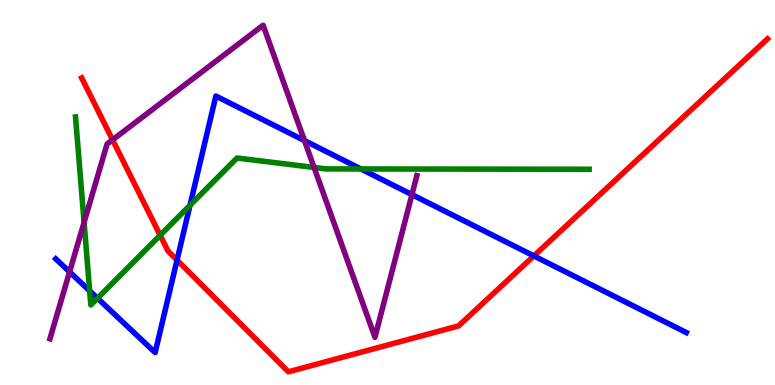[{'lines': ['blue', 'red'], 'intersections': [{'x': 2.28, 'y': 3.24}, {'x': 6.89, 'y': 3.35}]}, {'lines': ['green', 'red'], 'intersections': [{'x': 2.07, 'y': 3.89}]}, {'lines': ['purple', 'red'], 'intersections': [{'x': 1.45, 'y': 6.37}]}, {'lines': ['blue', 'green'], 'intersections': [{'x': 1.16, 'y': 2.45}, {'x': 1.26, 'y': 2.25}, {'x': 2.45, 'y': 4.67}, {'x': 4.66, 'y': 5.61}]}, {'lines': ['blue', 'purple'], 'intersections': [{'x': 0.898, 'y': 2.94}, {'x': 3.93, 'y': 6.35}, {'x': 5.32, 'y': 4.95}]}, {'lines': ['green', 'purple'], 'intersections': [{'x': 1.08, 'y': 4.22}, {'x': 4.05, 'y': 5.65}]}]